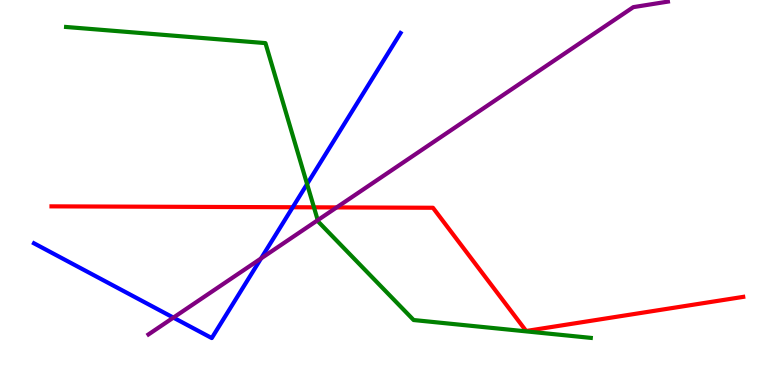[{'lines': ['blue', 'red'], 'intersections': [{'x': 3.78, 'y': 4.62}]}, {'lines': ['green', 'red'], 'intersections': [{'x': 4.05, 'y': 4.61}]}, {'lines': ['purple', 'red'], 'intersections': [{'x': 4.34, 'y': 4.61}]}, {'lines': ['blue', 'green'], 'intersections': [{'x': 3.96, 'y': 5.22}]}, {'lines': ['blue', 'purple'], 'intersections': [{'x': 2.24, 'y': 1.75}, {'x': 3.37, 'y': 3.29}]}, {'lines': ['green', 'purple'], 'intersections': [{'x': 4.1, 'y': 4.28}]}]